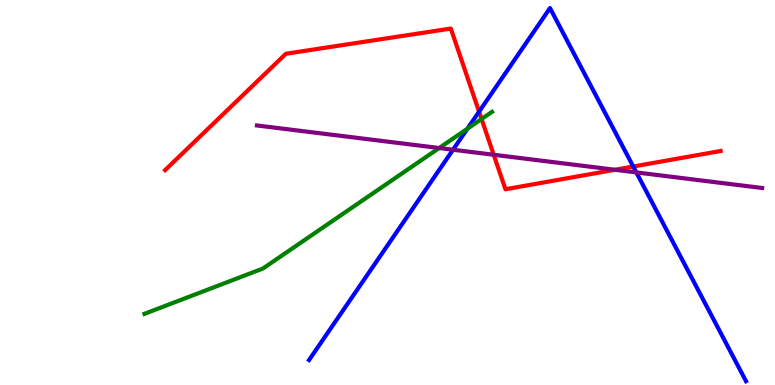[{'lines': ['blue', 'red'], 'intersections': [{'x': 6.18, 'y': 7.1}, {'x': 8.17, 'y': 5.67}]}, {'lines': ['green', 'red'], 'intersections': [{'x': 6.21, 'y': 6.91}]}, {'lines': ['purple', 'red'], 'intersections': [{'x': 6.37, 'y': 5.98}, {'x': 7.93, 'y': 5.59}]}, {'lines': ['blue', 'green'], 'intersections': [{'x': 6.03, 'y': 6.66}]}, {'lines': ['blue', 'purple'], 'intersections': [{'x': 5.85, 'y': 6.11}, {'x': 8.21, 'y': 5.52}]}, {'lines': ['green', 'purple'], 'intersections': [{'x': 5.67, 'y': 6.16}]}]